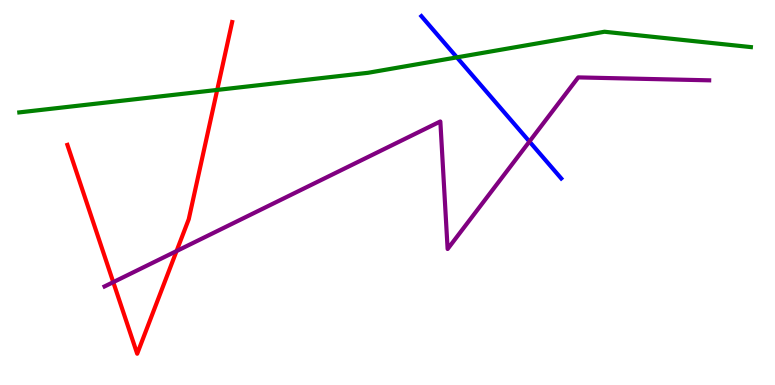[{'lines': ['blue', 'red'], 'intersections': []}, {'lines': ['green', 'red'], 'intersections': [{'x': 2.8, 'y': 7.66}]}, {'lines': ['purple', 'red'], 'intersections': [{'x': 1.46, 'y': 2.67}, {'x': 2.28, 'y': 3.48}]}, {'lines': ['blue', 'green'], 'intersections': [{'x': 5.9, 'y': 8.51}]}, {'lines': ['blue', 'purple'], 'intersections': [{'x': 6.83, 'y': 6.32}]}, {'lines': ['green', 'purple'], 'intersections': []}]